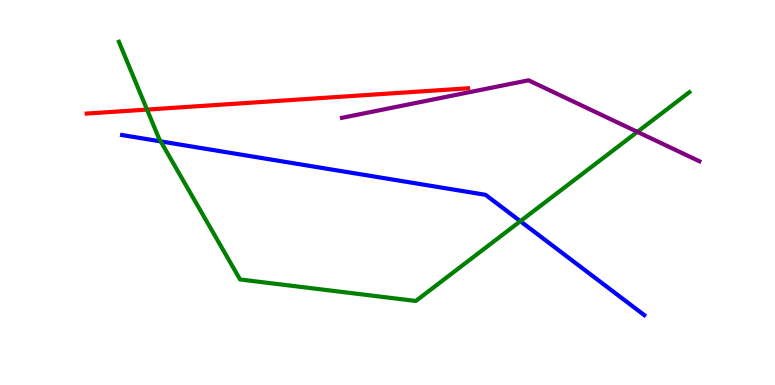[{'lines': ['blue', 'red'], 'intersections': []}, {'lines': ['green', 'red'], 'intersections': [{'x': 1.9, 'y': 7.15}]}, {'lines': ['purple', 'red'], 'intersections': []}, {'lines': ['blue', 'green'], 'intersections': [{'x': 2.07, 'y': 6.33}, {'x': 6.71, 'y': 4.25}]}, {'lines': ['blue', 'purple'], 'intersections': []}, {'lines': ['green', 'purple'], 'intersections': [{'x': 8.22, 'y': 6.57}]}]